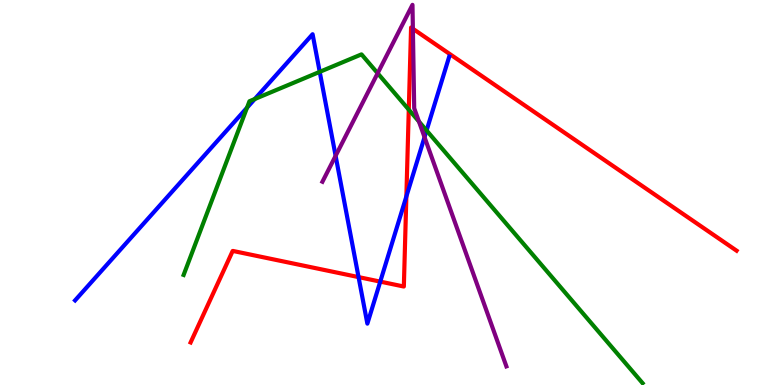[{'lines': ['blue', 'red'], 'intersections': [{'x': 4.63, 'y': 2.8}, {'x': 4.91, 'y': 2.69}, {'x': 5.24, 'y': 4.9}]}, {'lines': ['green', 'red'], 'intersections': [{'x': 5.27, 'y': 7.15}]}, {'lines': ['purple', 'red'], 'intersections': [{'x': 5.33, 'y': 9.25}]}, {'lines': ['blue', 'green'], 'intersections': [{'x': 3.19, 'y': 7.2}, {'x': 3.29, 'y': 7.43}, {'x': 4.13, 'y': 8.13}, {'x': 5.5, 'y': 6.61}]}, {'lines': ['blue', 'purple'], 'intersections': [{'x': 4.33, 'y': 5.95}, {'x': 5.48, 'y': 6.44}]}, {'lines': ['green', 'purple'], 'intersections': [{'x': 4.87, 'y': 8.1}, {'x': 5.41, 'y': 6.84}]}]